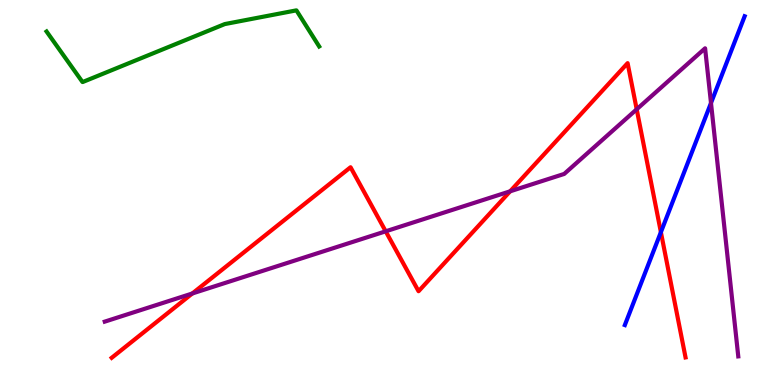[{'lines': ['blue', 'red'], 'intersections': [{'x': 8.53, 'y': 3.97}]}, {'lines': ['green', 'red'], 'intersections': []}, {'lines': ['purple', 'red'], 'intersections': [{'x': 2.48, 'y': 2.38}, {'x': 4.98, 'y': 3.99}, {'x': 6.58, 'y': 5.03}, {'x': 8.22, 'y': 7.16}]}, {'lines': ['blue', 'green'], 'intersections': []}, {'lines': ['blue', 'purple'], 'intersections': [{'x': 9.17, 'y': 7.32}]}, {'lines': ['green', 'purple'], 'intersections': []}]